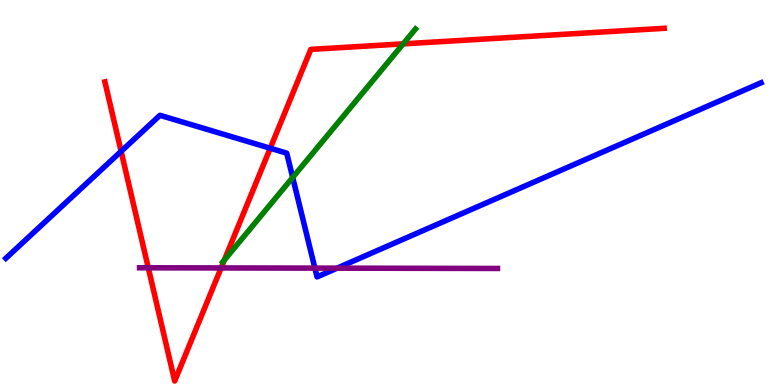[{'lines': ['blue', 'red'], 'intersections': [{'x': 1.56, 'y': 6.07}, {'x': 3.49, 'y': 6.15}]}, {'lines': ['green', 'red'], 'intersections': [{'x': 2.89, 'y': 3.24}, {'x': 5.2, 'y': 8.86}]}, {'lines': ['purple', 'red'], 'intersections': [{'x': 1.91, 'y': 3.04}, {'x': 2.85, 'y': 3.04}]}, {'lines': ['blue', 'green'], 'intersections': [{'x': 3.78, 'y': 5.39}]}, {'lines': ['blue', 'purple'], 'intersections': [{'x': 4.06, 'y': 3.04}, {'x': 4.35, 'y': 3.03}]}, {'lines': ['green', 'purple'], 'intersections': []}]